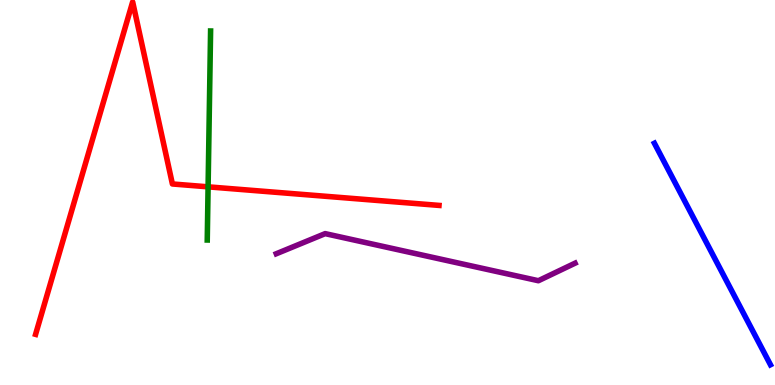[{'lines': ['blue', 'red'], 'intersections': []}, {'lines': ['green', 'red'], 'intersections': [{'x': 2.69, 'y': 5.15}]}, {'lines': ['purple', 'red'], 'intersections': []}, {'lines': ['blue', 'green'], 'intersections': []}, {'lines': ['blue', 'purple'], 'intersections': []}, {'lines': ['green', 'purple'], 'intersections': []}]